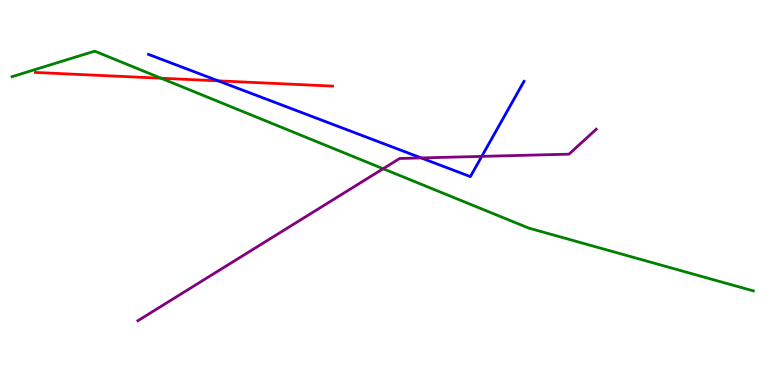[{'lines': ['blue', 'red'], 'intersections': [{'x': 2.82, 'y': 7.9}]}, {'lines': ['green', 'red'], 'intersections': [{'x': 2.08, 'y': 7.97}]}, {'lines': ['purple', 'red'], 'intersections': []}, {'lines': ['blue', 'green'], 'intersections': []}, {'lines': ['blue', 'purple'], 'intersections': [{'x': 5.43, 'y': 5.9}, {'x': 6.22, 'y': 5.94}]}, {'lines': ['green', 'purple'], 'intersections': [{'x': 4.94, 'y': 5.62}]}]